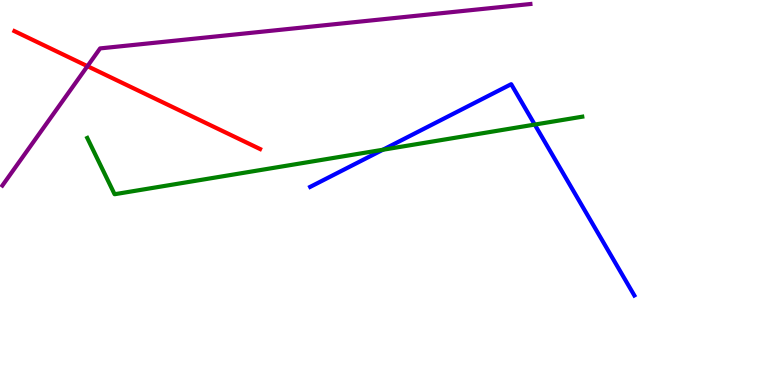[{'lines': ['blue', 'red'], 'intersections': []}, {'lines': ['green', 'red'], 'intersections': []}, {'lines': ['purple', 'red'], 'intersections': [{'x': 1.13, 'y': 8.28}]}, {'lines': ['blue', 'green'], 'intersections': [{'x': 4.94, 'y': 6.11}, {'x': 6.9, 'y': 6.76}]}, {'lines': ['blue', 'purple'], 'intersections': []}, {'lines': ['green', 'purple'], 'intersections': []}]